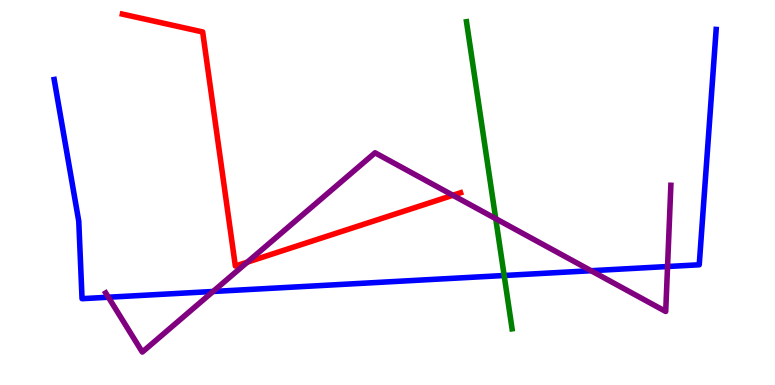[{'lines': ['blue', 'red'], 'intersections': []}, {'lines': ['green', 'red'], 'intersections': []}, {'lines': ['purple', 'red'], 'intersections': [{'x': 3.19, 'y': 3.19}, {'x': 5.84, 'y': 4.93}]}, {'lines': ['blue', 'green'], 'intersections': [{'x': 6.51, 'y': 2.84}]}, {'lines': ['blue', 'purple'], 'intersections': [{'x': 1.4, 'y': 2.28}, {'x': 2.75, 'y': 2.43}, {'x': 7.63, 'y': 2.97}, {'x': 8.61, 'y': 3.08}]}, {'lines': ['green', 'purple'], 'intersections': [{'x': 6.4, 'y': 4.32}]}]